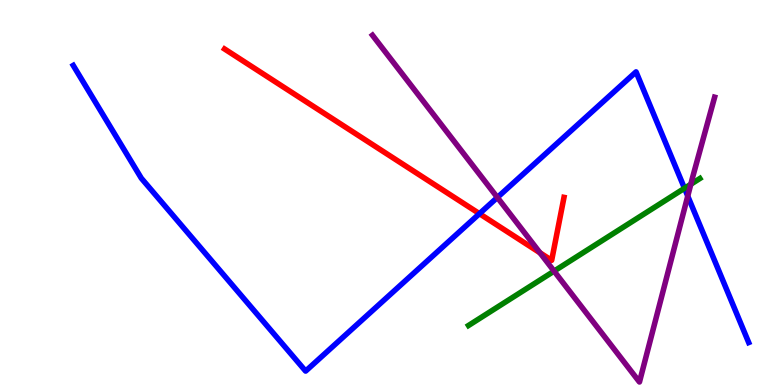[{'lines': ['blue', 'red'], 'intersections': [{'x': 6.19, 'y': 4.45}]}, {'lines': ['green', 'red'], 'intersections': []}, {'lines': ['purple', 'red'], 'intersections': [{'x': 6.97, 'y': 3.43}]}, {'lines': ['blue', 'green'], 'intersections': [{'x': 8.83, 'y': 5.11}]}, {'lines': ['blue', 'purple'], 'intersections': [{'x': 6.42, 'y': 4.87}, {'x': 8.87, 'y': 4.91}]}, {'lines': ['green', 'purple'], 'intersections': [{'x': 7.15, 'y': 2.96}, {'x': 8.91, 'y': 5.21}]}]